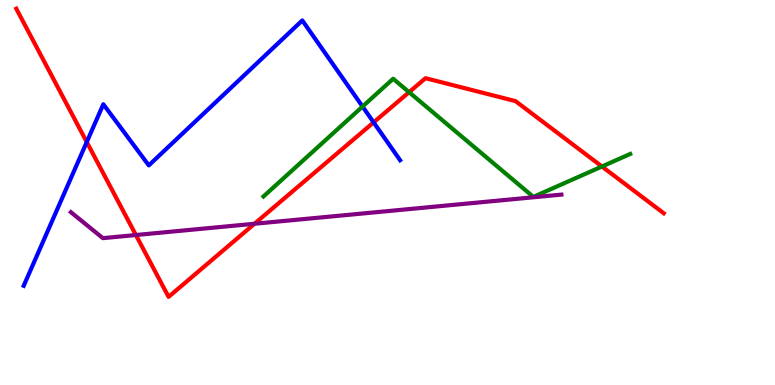[{'lines': ['blue', 'red'], 'intersections': [{'x': 1.12, 'y': 6.31}, {'x': 4.82, 'y': 6.82}]}, {'lines': ['green', 'red'], 'intersections': [{'x': 5.28, 'y': 7.61}, {'x': 7.77, 'y': 5.68}]}, {'lines': ['purple', 'red'], 'intersections': [{'x': 1.75, 'y': 3.9}, {'x': 3.28, 'y': 4.19}]}, {'lines': ['blue', 'green'], 'intersections': [{'x': 4.68, 'y': 7.23}]}, {'lines': ['blue', 'purple'], 'intersections': []}, {'lines': ['green', 'purple'], 'intersections': []}]